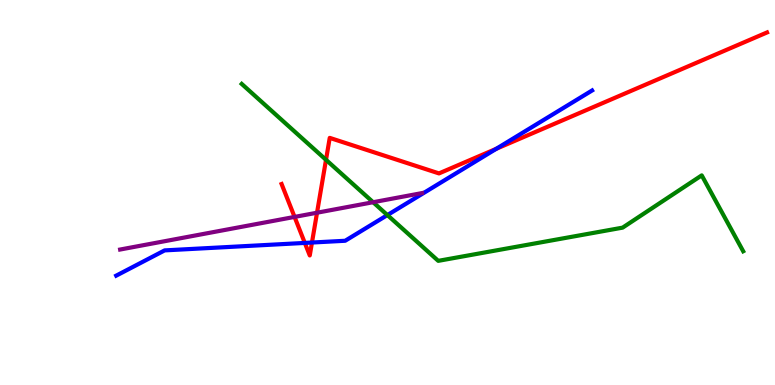[{'lines': ['blue', 'red'], 'intersections': [{'x': 3.93, 'y': 3.69}, {'x': 4.03, 'y': 3.7}, {'x': 6.4, 'y': 6.14}]}, {'lines': ['green', 'red'], 'intersections': [{'x': 4.21, 'y': 5.85}]}, {'lines': ['purple', 'red'], 'intersections': [{'x': 3.8, 'y': 4.37}, {'x': 4.09, 'y': 4.47}]}, {'lines': ['blue', 'green'], 'intersections': [{'x': 5.0, 'y': 4.41}]}, {'lines': ['blue', 'purple'], 'intersections': []}, {'lines': ['green', 'purple'], 'intersections': [{'x': 4.81, 'y': 4.75}]}]